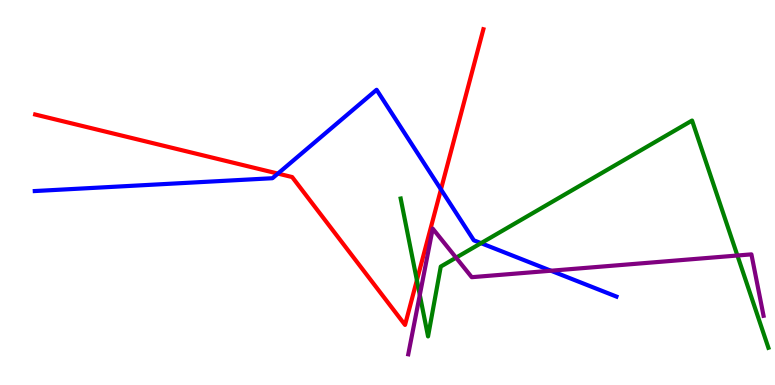[{'lines': ['blue', 'red'], 'intersections': [{'x': 3.59, 'y': 5.49}, {'x': 5.69, 'y': 5.08}]}, {'lines': ['green', 'red'], 'intersections': [{'x': 5.38, 'y': 2.72}]}, {'lines': ['purple', 'red'], 'intersections': []}, {'lines': ['blue', 'green'], 'intersections': [{'x': 6.21, 'y': 3.68}]}, {'lines': ['blue', 'purple'], 'intersections': [{'x': 7.11, 'y': 2.97}]}, {'lines': ['green', 'purple'], 'intersections': [{'x': 5.42, 'y': 2.34}, {'x': 5.88, 'y': 3.31}, {'x': 9.51, 'y': 3.36}]}]